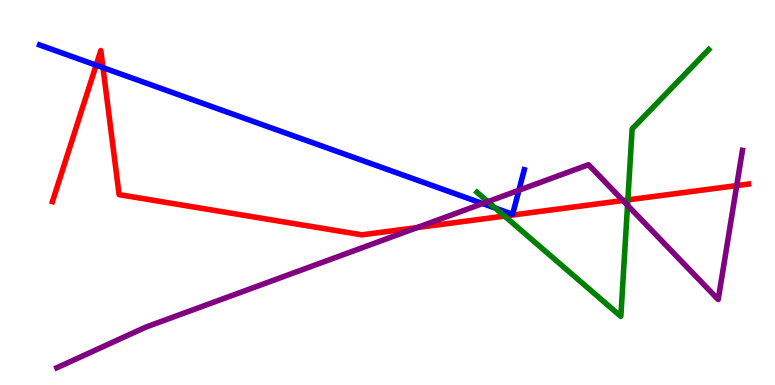[{'lines': ['blue', 'red'], 'intersections': [{'x': 1.24, 'y': 8.31}, {'x': 1.33, 'y': 8.24}]}, {'lines': ['green', 'red'], 'intersections': [{'x': 6.51, 'y': 4.39}, {'x': 8.1, 'y': 4.81}]}, {'lines': ['purple', 'red'], 'intersections': [{'x': 5.38, 'y': 4.09}, {'x': 8.04, 'y': 4.79}, {'x': 9.51, 'y': 5.18}]}, {'lines': ['blue', 'green'], 'intersections': [{'x': 6.39, 'y': 4.59}]}, {'lines': ['blue', 'purple'], 'intersections': [{'x': 6.23, 'y': 4.71}, {'x': 6.7, 'y': 5.06}]}, {'lines': ['green', 'purple'], 'intersections': [{'x': 6.29, 'y': 4.76}, {'x': 8.1, 'y': 4.67}]}]